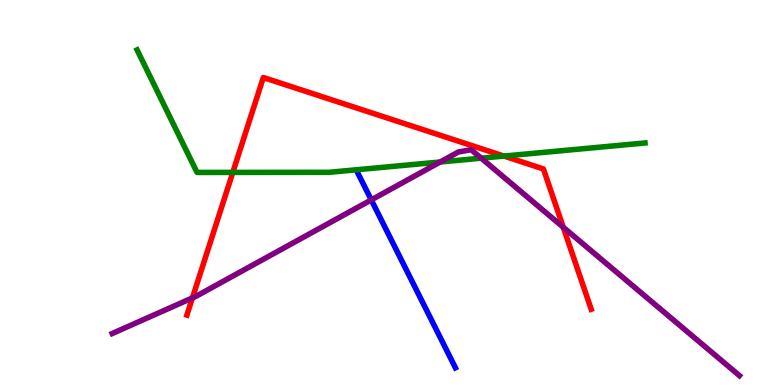[{'lines': ['blue', 'red'], 'intersections': []}, {'lines': ['green', 'red'], 'intersections': [{'x': 3.0, 'y': 5.52}, {'x': 6.5, 'y': 5.95}]}, {'lines': ['purple', 'red'], 'intersections': [{'x': 2.48, 'y': 2.26}, {'x': 7.27, 'y': 4.1}]}, {'lines': ['blue', 'green'], 'intersections': []}, {'lines': ['blue', 'purple'], 'intersections': [{'x': 4.79, 'y': 4.81}]}, {'lines': ['green', 'purple'], 'intersections': [{'x': 5.68, 'y': 5.79}, {'x': 6.21, 'y': 5.89}]}]